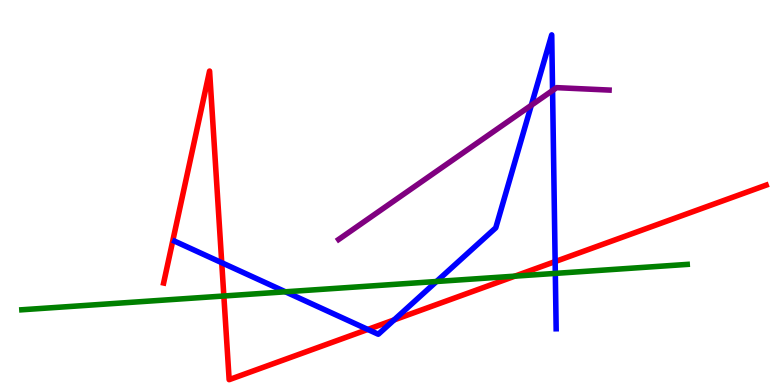[{'lines': ['blue', 'red'], 'intersections': [{'x': 2.86, 'y': 3.18}, {'x': 4.75, 'y': 1.44}, {'x': 5.09, 'y': 1.69}, {'x': 7.16, 'y': 3.21}]}, {'lines': ['green', 'red'], 'intersections': [{'x': 2.89, 'y': 2.31}, {'x': 6.64, 'y': 2.83}]}, {'lines': ['purple', 'red'], 'intersections': []}, {'lines': ['blue', 'green'], 'intersections': [{'x': 3.68, 'y': 2.42}, {'x': 5.63, 'y': 2.69}, {'x': 7.17, 'y': 2.9}]}, {'lines': ['blue', 'purple'], 'intersections': [{'x': 6.86, 'y': 7.27}, {'x': 7.13, 'y': 7.65}]}, {'lines': ['green', 'purple'], 'intersections': []}]